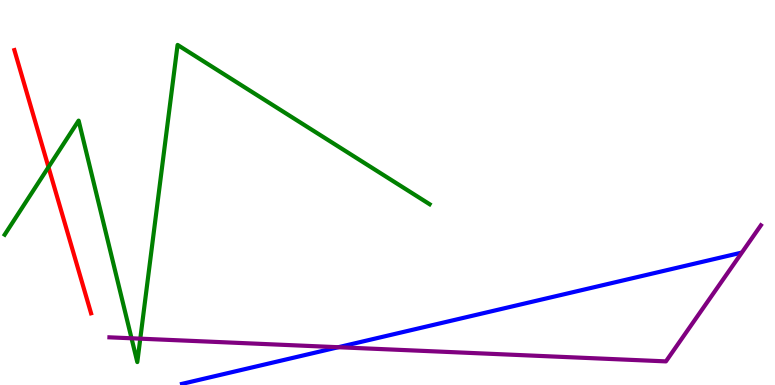[{'lines': ['blue', 'red'], 'intersections': []}, {'lines': ['green', 'red'], 'intersections': [{'x': 0.626, 'y': 5.66}]}, {'lines': ['purple', 'red'], 'intersections': []}, {'lines': ['blue', 'green'], 'intersections': []}, {'lines': ['blue', 'purple'], 'intersections': [{'x': 4.36, 'y': 0.981}]}, {'lines': ['green', 'purple'], 'intersections': [{'x': 1.7, 'y': 1.21}, {'x': 1.81, 'y': 1.2}]}]